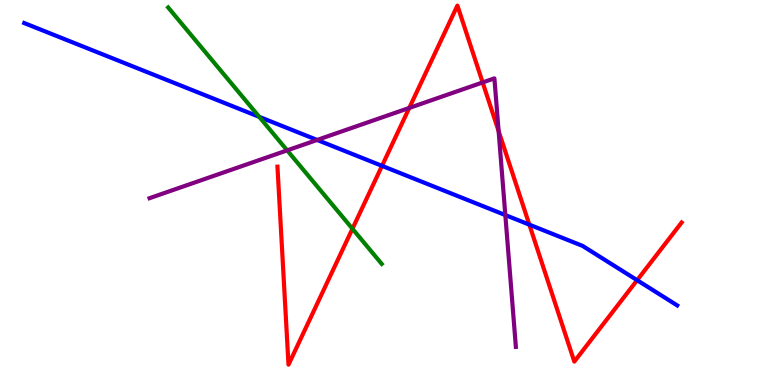[{'lines': ['blue', 'red'], 'intersections': [{'x': 4.93, 'y': 5.69}, {'x': 6.83, 'y': 4.16}, {'x': 8.22, 'y': 2.72}]}, {'lines': ['green', 'red'], 'intersections': [{'x': 4.55, 'y': 4.06}]}, {'lines': ['purple', 'red'], 'intersections': [{'x': 5.28, 'y': 7.2}, {'x': 6.23, 'y': 7.86}, {'x': 6.43, 'y': 6.6}]}, {'lines': ['blue', 'green'], 'intersections': [{'x': 3.35, 'y': 6.96}]}, {'lines': ['blue', 'purple'], 'intersections': [{'x': 4.09, 'y': 6.36}, {'x': 6.52, 'y': 4.41}]}, {'lines': ['green', 'purple'], 'intersections': [{'x': 3.71, 'y': 6.09}]}]